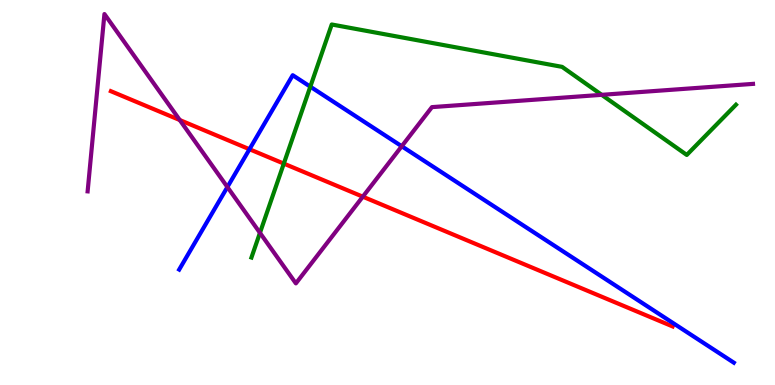[{'lines': ['blue', 'red'], 'intersections': [{'x': 3.22, 'y': 6.12}]}, {'lines': ['green', 'red'], 'intersections': [{'x': 3.66, 'y': 5.75}]}, {'lines': ['purple', 'red'], 'intersections': [{'x': 2.32, 'y': 6.88}, {'x': 4.68, 'y': 4.89}]}, {'lines': ['blue', 'green'], 'intersections': [{'x': 4.0, 'y': 7.75}]}, {'lines': ['blue', 'purple'], 'intersections': [{'x': 2.93, 'y': 5.14}, {'x': 5.18, 'y': 6.2}]}, {'lines': ['green', 'purple'], 'intersections': [{'x': 3.35, 'y': 3.95}, {'x': 7.76, 'y': 7.54}]}]